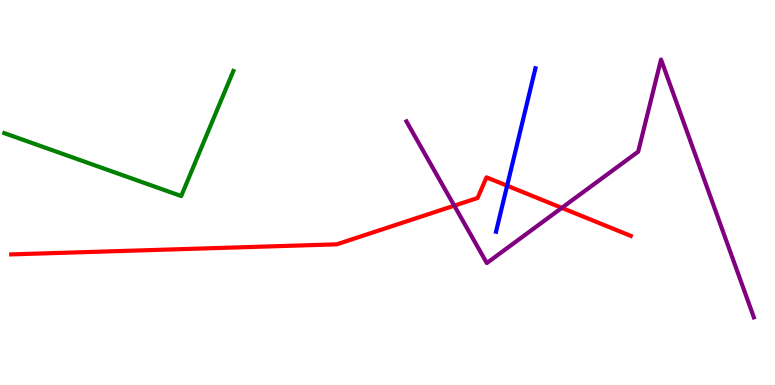[{'lines': ['blue', 'red'], 'intersections': [{'x': 6.54, 'y': 5.18}]}, {'lines': ['green', 'red'], 'intersections': []}, {'lines': ['purple', 'red'], 'intersections': [{'x': 5.86, 'y': 4.66}, {'x': 7.25, 'y': 4.6}]}, {'lines': ['blue', 'green'], 'intersections': []}, {'lines': ['blue', 'purple'], 'intersections': []}, {'lines': ['green', 'purple'], 'intersections': []}]